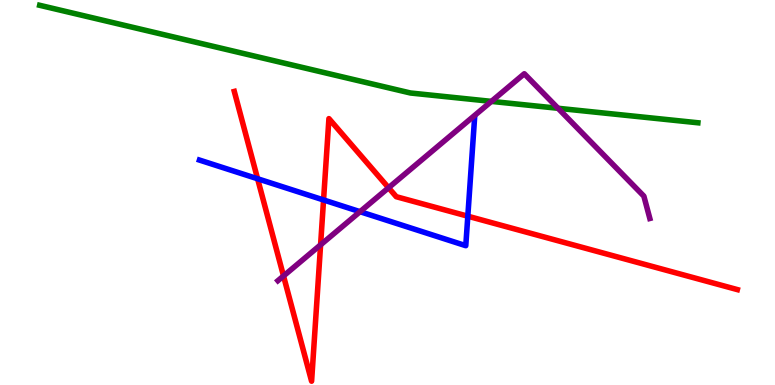[{'lines': ['blue', 'red'], 'intersections': [{'x': 3.32, 'y': 5.36}, {'x': 4.17, 'y': 4.81}, {'x': 6.04, 'y': 4.38}]}, {'lines': ['green', 'red'], 'intersections': []}, {'lines': ['purple', 'red'], 'intersections': [{'x': 3.66, 'y': 2.83}, {'x': 4.14, 'y': 3.64}, {'x': 5.01, 'y': 5.12}]}, {'lines': ['blue', 'green'], 'intersections': []}, {'lines': ['blue', 'purple'], 'intersections': [{'x': 4.65, 'y': 4.5}]}, {'lines': ['green', 'purple'], 'intersections': [{'x': 6.34, 'y': 7.37}, {'x': 7.2, 'y': 7.19}]}]